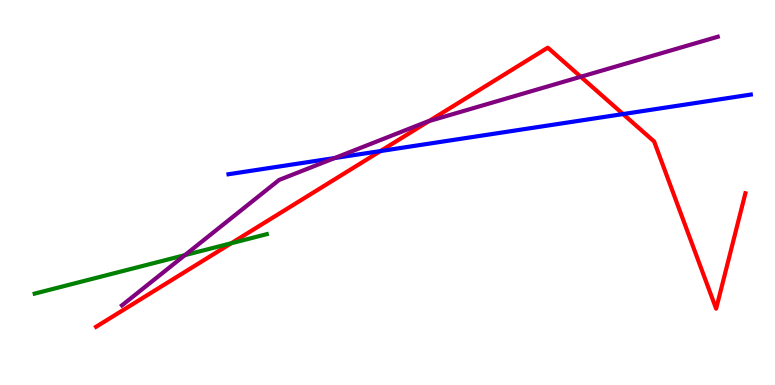[{'lines': ['blue', 'red'], 'intersections': [{'x': 4.91, 'y': 6.08}, {'x': 8.04, 'y': 7.04}]}, {'lines': ['green', 'red'], 'intersections': [{'x': 2.98, 'y': 3.68}]}, {'lines': ['purple', 'red'], 'intersections': [{'x': 5.53, 'y': 6.85}, {'x': 7.49, 'y': 8.01}]}, {'lines': ['blue', 'green'], 'intersections': []}, {'lines': ['blue', 'purple'], 'intersections': [{'x': 4.32, 'y': 5.9}]}, {'lines': ['green', 'purple'], 'intersections': [{'x': 2.39, 'y': 3.37}]}]